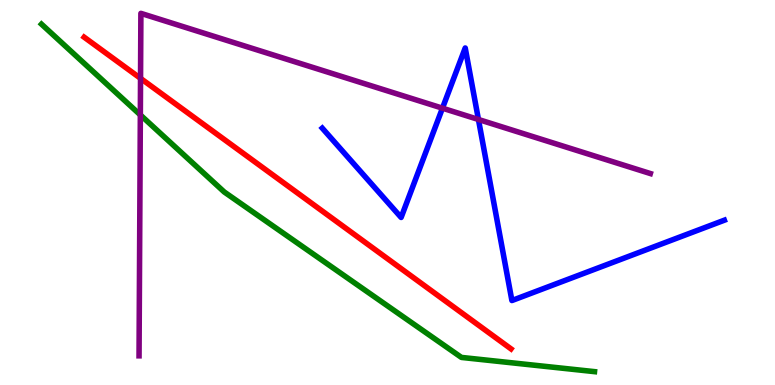[{'lines': ['blue', 'red'], 'intersections': []}, {'lines': ['green', 'red'], 'intersections': []}, {'lines': ['purple', 'red'], 'intersections': [{'x': 1.81, 'y': 7.96}]}, {'lines': ['blue', 'green'], 'intersections': []}, {'lines': ['blue', 'purple'], 'intersections': [{'x': 5.71, 'y': 7.19}, {'x': 6.17, 'y': 6.9}]}, {'lines': ['green', 'purple'], 'intersections': [{'x': 1.81, 'y': 7.01}]}]